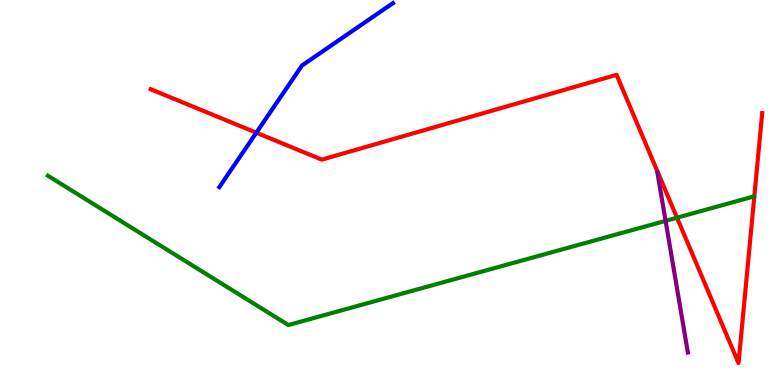[{'lines': ['blue', 'red'], 'intersections': [{'x': 3.31, 'y': 6.55}]}, {'lines': ['green', 'red'], 'intersections': [{'x': 8.74, 'y': 4.35}]}, {'lines': ['purple', 'red'], 'intersections': []}, {'lines': ['blue', 'green'], 'intersections': []}, {'lines': ['blue', 'purple'], 'intersections': []}, {'lines': ['green', 'purple'], 'intersections': [{'x': 8.59, 'y': 4.26}]}]